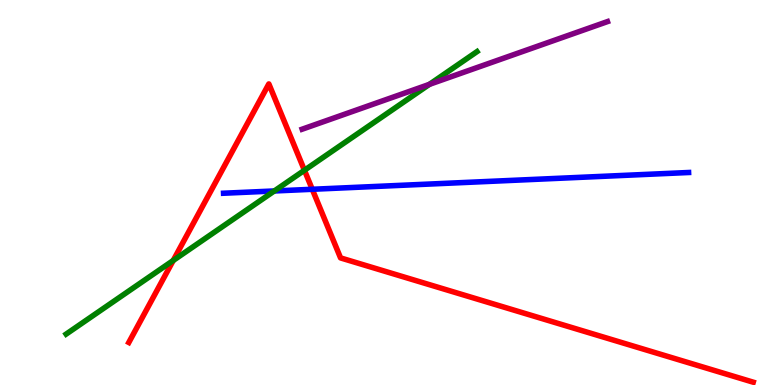[{'lines': ['blue', 'red'], 'intersections': [{'x': 4.03, 'y': 5.08}]}, {'lines': ['green', 'red'], 'intersections': [{'x': 2.24, 'y': 3.23}, {'x': 3.93, 'y': 5.58}]}, {'lines': ['purple', 'red'], 'intersections': []}, {'lines': ['blue', 'green'], 'intersections': [{'x': 3.54, 'y': 5.04}]}, {'lines': ['blue', 'purple'], 'intersections': []}, {'lines': ['green', 'purple'], 'intersections': [{'x': 5.54, 'y': 7.81}]}]